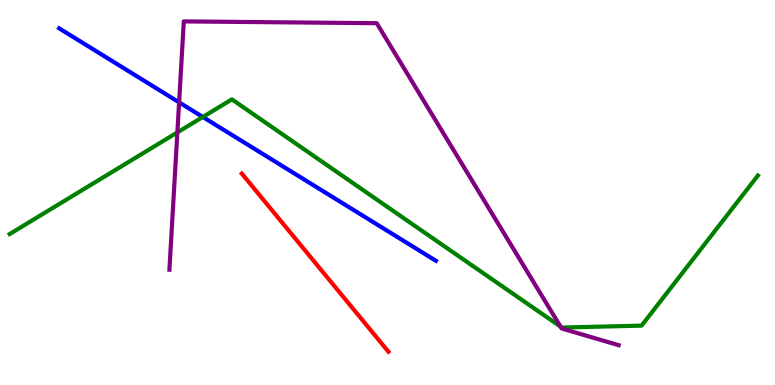[{'lines': ['blue', 'red'], 'intersections': []}, {'lines': ['green', 'red'], 'intersections': []}, {'lines': ['purple', 'red'], 'intersections': []}, {'lines': ['blue', 'green'], 'intersections': [{'x': 2.62, 'y': 6.96}]}, {'lines': ['blue', 'purple'], 'intersections': [{'x': 2.31, 'y': 7.34}]}, {'lines': ['green', 'purple'], 'intersections': [{'x': 2.29, 'y': 6.56}, {'x': 7.23, 'y': 1.52}]}]